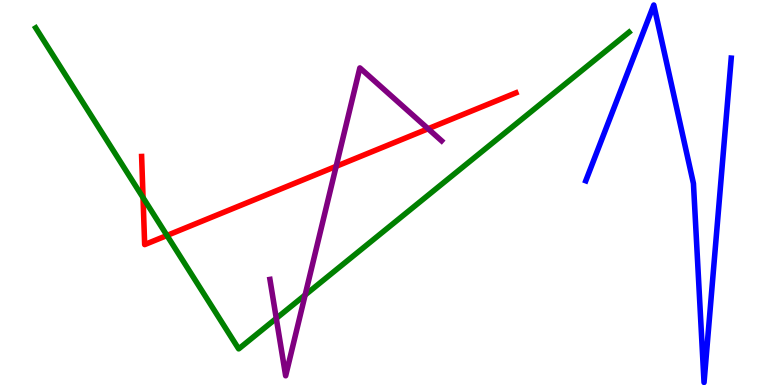[{'lines': ['blue', 'red'], 'intersections': []}, {'lines': ['green', 'red'], 'intersections': [{'x': 1.85, 'y': 4.87}, {'x': 2.15, 'y': 3.88}]}, {'lines': ['purple', 'red'], 'intersections': [{'x': 4.34, 'y': 5.68}, {'x': 5.52, 'y': 6.66}]}, {'lines': ['blue', 'green'], 'intersections': []}, {'lines': ['blue', 'purple'], 'intersections': []}, {'lines': ['green', 'purple'], 'intersections': [{'x': 3.57, 'y': 1.73}, {'x': 3.94, 'y': 2.34}]}]